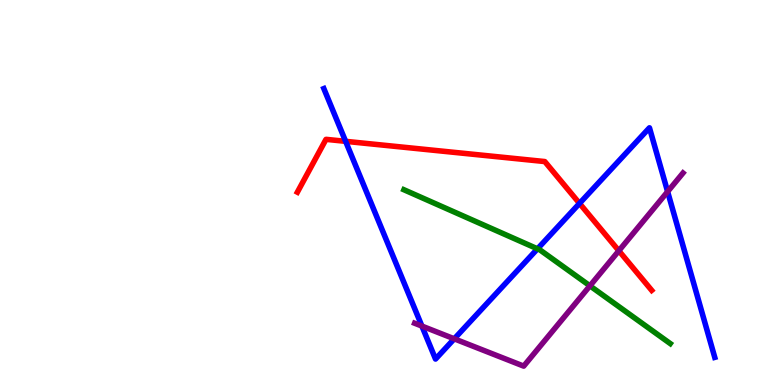[{'lines': ['blue', 'red'], 'intersections': [{'x': 4.46, 'y': 6.33}, {'x': 7.48, 'y': 4.72}]}, {'lines': ['green', 'red'], 'intersections': []}, {'lines': ['purple', 'red'], 'intersections': [{'x': 7.99, 'y': 3.49}]}, {'lines': ['blue', 'green'], 'intersections': [{'x': 6.94, 'y': 3.54}]}, {'lines': ['blue', 'purple'], 'intersections': [{'x': 5.44, 'y': 1.53}, {'x': 5.86, 'y': 1.2}, {'x': 8.61, 'y': 5.02}]}, {'lines': ['green', 'purple'], 'intersections': [{'x': 7.61, 'y': 2.58}]}]